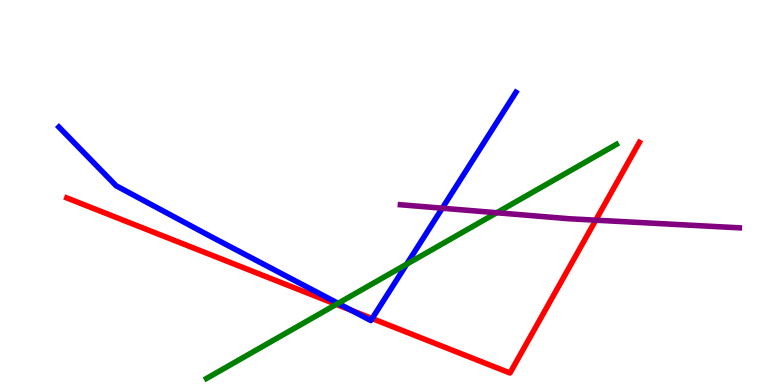[{'lines': ['blue', 'red'], 'intersections': [{'x': 4.54, 'y': 1.94}, {'x': 4.8, 'y': 1.73}]}, {'lines': ['green', 'red'], 'intersections': [{'x': 4.34, 'y': 2.09}]}, {'lines': ['purple', 'red'], 'intersections': [{'x': 7.69, 'y': 4.28}]}, {'lines': ['blue', 'green'], 'intersections': [{'x': 4.36, 'y': 2.12}, {'x': 5.25, 'y': 3.14}]}, {'lines': ['blue', 'purple'], 'intersections': [{'x': 5.71, 'y': 4.59}]}, {'lines': ['green', 'purple'], 'intersections': [{'x': 6.41, 'y': 4.47}]}]